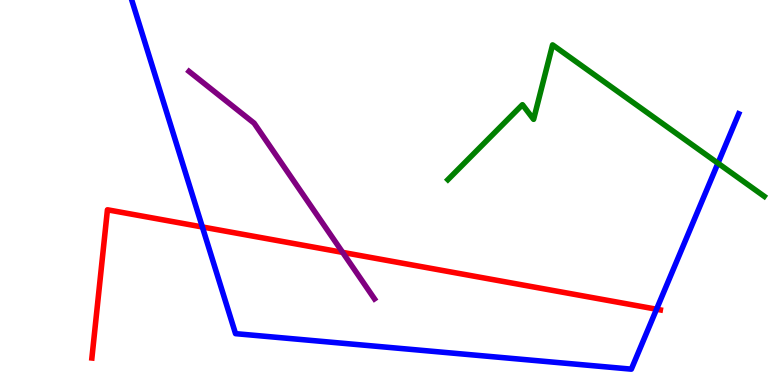[{'lines': ['blue', 'red'], 'intersections': [{'x': 2.61, 'y': 4.1}, {'x': 8.47, 'y': 1.97}]}, {'lines': ['green', 'red'], 'intersections': []}, {'lines': ['purple', 'red'], 'intersections': [{'x': 4.42, 'y': 3.44}]}, {'lines': ['blue', 'green'], 'intersections': [{'x': 9.26, 'y': 5.76}]}, {'lines': ['blue', 'purple'], 'intersections': []}, {'lines': ['green', 'purple'], 'intersections': []}]